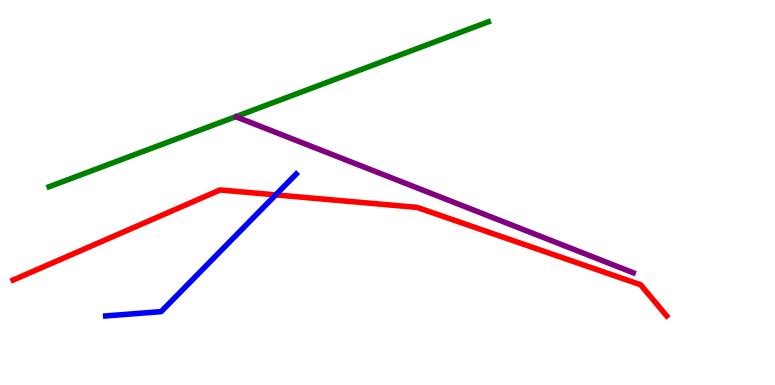[{'lines': ['blue', 'red'], 'intersections': [{'x': 3.56, 'y': 4.94}]}, {'lines': ['green', 'red'], 'intersections': []}, {'lines': ['purple', 'red'], 'intersections': []}, {'lines': ['blue', 'green'], 'intersections': []}, {'lines': ['blue', 'purple'], 'intersections': []}, {'lines': ['green', 'purple'], 'intersections': []}]